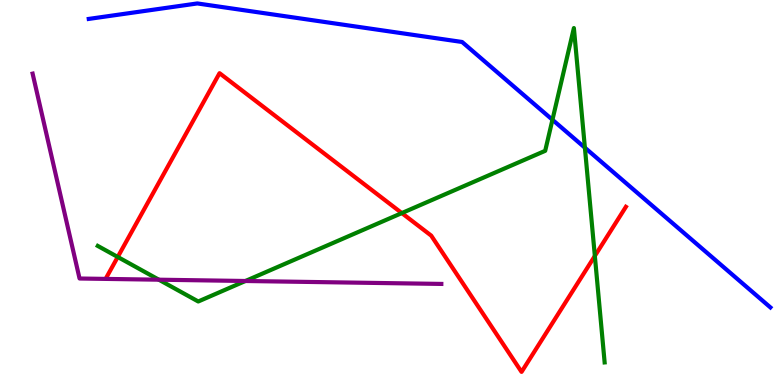[{'lines': ['blue', 'red'], 'intersections': []}, {'lines': ['green', 'red'], 'intersections': [{'x': 1.52, 'y': 3.33}, {'x': 5.18, 'y': 4.47}, {'x': 7.68, 'y': 3.35}]}, {'lines': ['purple', 'red'], 'intersections': []}, {'lines': ['blue', 'green'], 'intersections': [{'x': 7.13, 'y': 6.89}, {'x': 7.55, 'y': 6.16}]}, {'lines': ['blue', 'purple'], 'intersections': []}, {'lines': ['green', 'purple'], 'intersections': [{'x': 2.05, 'y': 2.74}, {'x': 3.17, 'y': 2.7}]}]